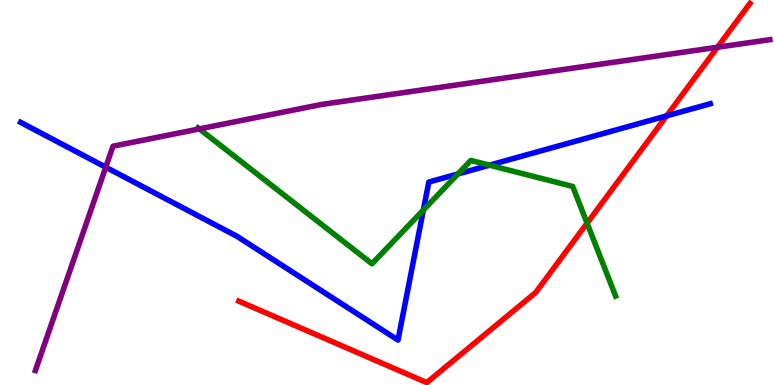[{'lines': ['blue', 'red'], 'intersections': [{'x': 8.6, 'y': 6.99}]}, {'lines': ['green', 'red'], 'intersections': [{'x': 7.58, 'y': 4.2}]}, {'lines': ['purple', 'red'], 'intersections': [{'x': 9.26, 'y': 8.77}]}, {'lines': ['blue', 'green'], 'intersections': [{'x': 5.46, 'y': 4.54}, {'x': 5.91, 'y': 5.48}, {'x': 6.32, 'y': 5.71}]}, {'lines': ['blue', 'purple'], 'intersections': [{'x': 1.36, 'y': 5.66}]}, {'lines': ['green', 'purple'], 'intersections': [{'x': 2.57, 'y': 6.65}]}]